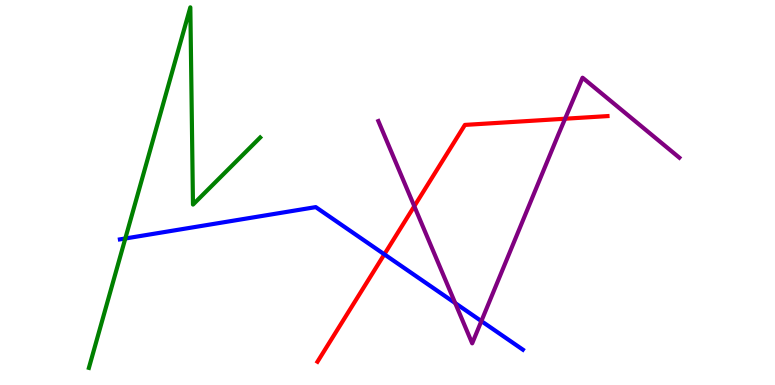[{'lines': ['blue', 'red'], 'intersections': [{'x': 4.96, 'y': 3.39}]}, {'lines': ['green', 'red'], 'intersections': []}, {'lines': ['purple', 'red'], 'intersections': [{'x': 5.35, 'y': 4.64}, {'x': 7.29, 'y': 6.92}]}, {'lines': ['blue', 'green'], 'intersections': [{'x': 1.62, 'y': 3.81}]}, {'lines': ['blue', 'purple'], 'intersections': [{'x': 5.87, 'y': 2.13}, {'x': 6.21, 'y': 1.66}]}, {'lines': ['green', 'purple'], 'intersections': []}]